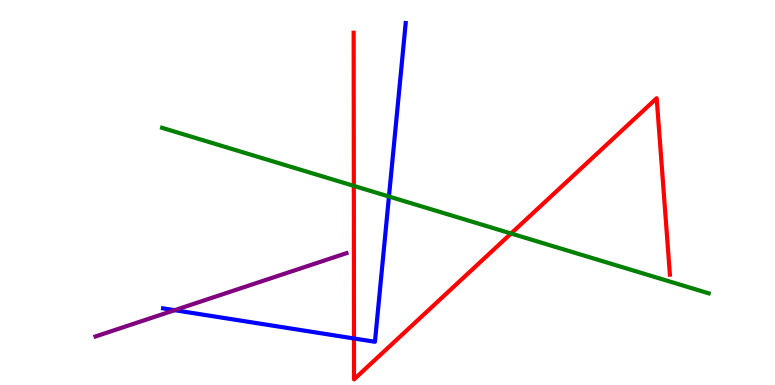[{'lines': ['blue', 'red'], 'intersections': [{'x': 4.57, 'y': 1.21}]}, {'lines': ['green', 'red'], 'intersections': [{'x': 4.57, 'y': 5.17}, {'x': 6.59, 'y': 3.94}]}, {'lines': ['purple', 'red'], 'intersections': []}, {'lines': ['blue', 'green'], 'intersections': [{'x': 5.02, 'y': 4.9}]}, {'lines': ['blue', 'purple'], 'intersections': [{'x': 2.25, 'y': 1.94}]}, {'lines': ['green', 'purple'], 'intersections': []}]